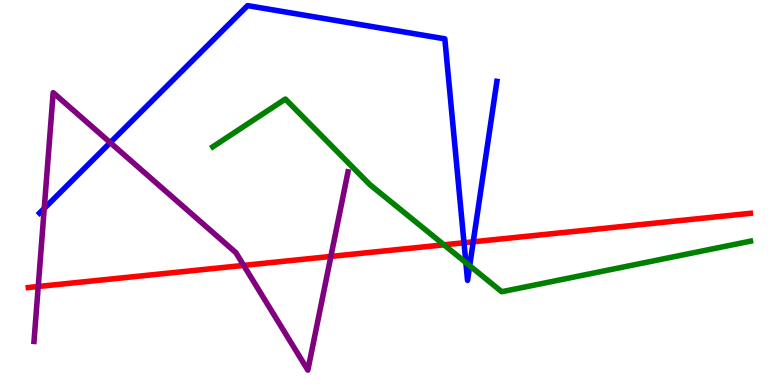[{'lines': ['blue', 'red'], 'intersections': [{'x': 5.99, 'y': 3.69}, {'x': 6.11, 'y': 3.72}]}, {'lines': ['green', 'red'], 'intersections': [{'x': 5.73, 'y': 3.64}]}, {'lines': ['purple', 'red'], 'intersections': [{'x': 0.493, 'y': 2.56}, {'x': 3.14, 'y': 3.11}, {'x': 4.27, 'y': 3.34}]}, {'lines': ['blue', 'green'], 'intersections': [{'x': 6.01, 'y': 3.18}, {'x': 6.06, 'y': 3.1}]}, {'lines': ['blue', 'purple'], 'intersections': [{'x': 0.571, 'y': 4.59}, {'x': 1.42, 'y': 6.3}]}, {'lines': ['green', 'purple'], 'intersections': []}]